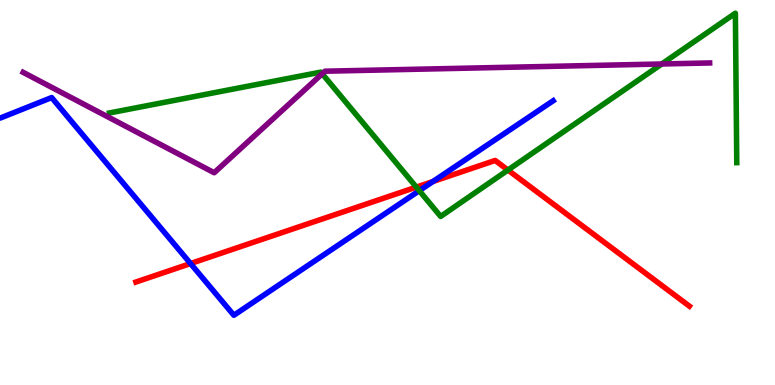[{'lines': ['blue', 'red'], 'intersections': [{'x': 2.46, 'y': 3.15}, {'x': 5.59, 'y': 5.29}]}, {'lines': ['green', 'red'], 'intersections': [{'x': 5.37, 'y': 5.14}, {'x': 6.55, 'y': 5.58}]}, {'lines': ['purple', 'red'], 'intersections': []}, {'lines': ['blue', 'green'], 'intersections': [{'x': 5.41, 'y': 5.05}]}, {'lines': ['blue', 'purple'], 'intersections': []}, {'lines': ['green', 'purple'], 'intersections': [{'x': 4.16, 'y': 8.08}, {'x': 8.54, 'y': 8.34}]}]